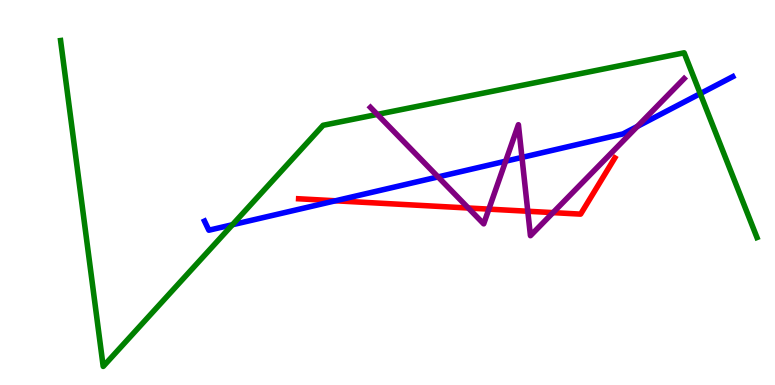[{'lines': ['blue', 'red'], 'intersections': [{'x': 4.33, 'y': 4.78}]}, {'lines': ['green', 'red'], 'intersections': []}, {'lines': ['purple', 'red'], 'intersections': [{'x': 6.04, 'y': 4.6}, {'x': 6.31, 'y': 4.57}, {'x': 6.81, 'y': 4.51}, {'x': 7.14, 'y': 4.48}]}, {'lines': ['blue', 'green'], 'intersections': [{'x': 3.0, 'y': 4.16}, {'x': 9.04, 'y': 7.57}]}, {'lines': ['blue', 'purple'], 'intersections': [{'x': 5.65, 'y': 5.4}, {'x': 6.52, 'y': 5.81}, {'x': 6.73, 'y': 5.91}, {'x': 8.22, 'y': 6.72}]}, {'lines': ['green', 'purple'], 'intersections': [{'x': 4.87, 'y': 7.03}]}]